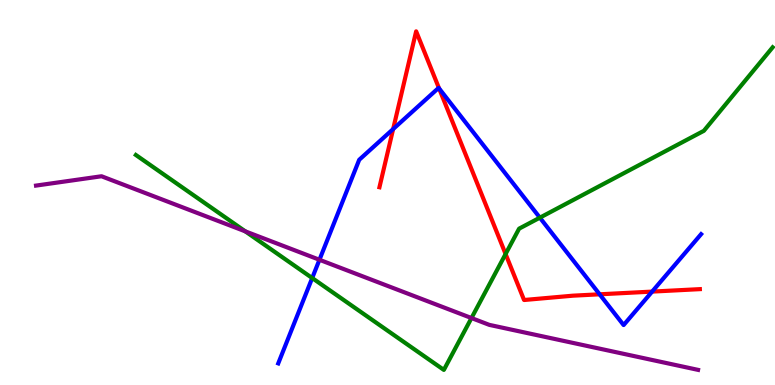[{'lines': ['blue', 'red'], 'intersections': [{'x': 5.07, 'y': 6.65}, {'x': 5.67, 'y': 7.7}, {'x': 7.74, 'y': 2.36}, {'x': 8.41, 'y': 2.43}]}, {'lines': ['green', 'red'], 'intersections': [{'x': 6.52, 'y': 3.4}]}, {'lines': ['purple', 'red'], 'intersections': []}, {'lines': ['blue', 'green'], 'intersections': [{'x': 4.03, 'y': 2.78}, {'x': 6.97, 'y': 4.35}]}, {'lines': ['blue', 'purple'], 'intersections': [{'x': 4.12, 'y': 3.25}]}, {'lines': ['green', 'purple'], 'intersections': [{'x': 3.17, 'y': 3.99}, {'x': 6.08, 'y': 1.74}]}]